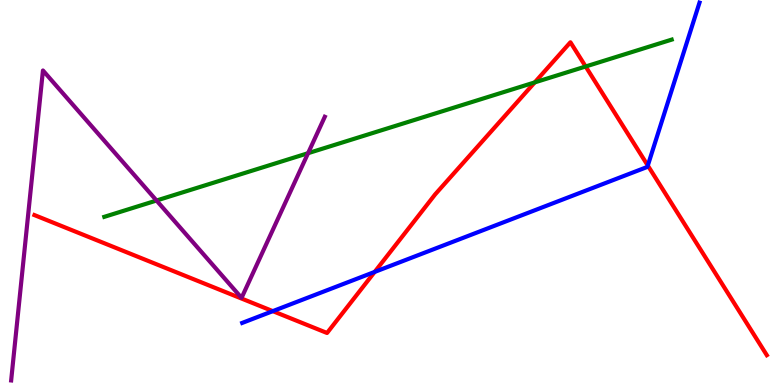[{'lines': ['blue', 'red'], 'intersections': [{'x': 3.52, 'y': 1.92}, {'x': 4.83, 'y': 2.94}, {'x': 8.36, 'y': 5.7}]}, {'lines': ['green', 'red'], 'intersections': [{'x': 6.9, 'y': 7.86}, {'x': 7.56, 'y': 8.27}]}, {'lines': ['purple', 'red'], 'intersections': []}, {'lines': ['blue', 'green'], 'intersections': []}, {'lines': ['blue', 'purple'], 'intersections': []}, {'lines': ['green', 'purple'], 'intersections': [{'x': 2.02, 'y': 4.79}, {'x': 3.98, 'y': 6.02}]}]